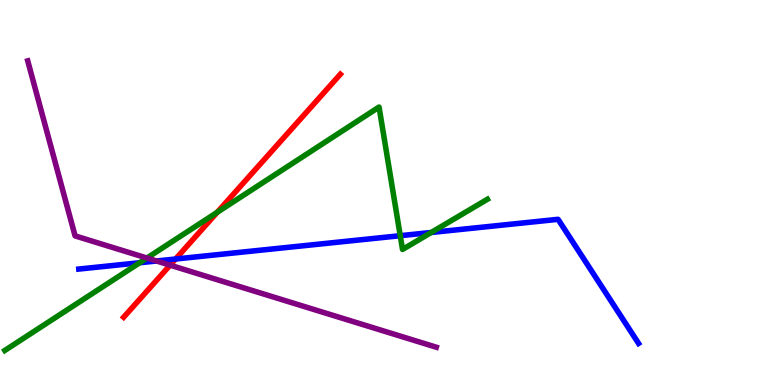[{'lines': ['blue', 'red'], 'intersections': [{'x': 2.27, 'y': 3.27}]}, {'lines': ['green', 'red'], 'intersections': [{'x': 2.8, 'y': 4.49}]}, {'lines': ['purple', 'red'], 'intersections': [{'x': 2.19, 'y': 3.11}]}, {'lines': ['blue', 'green'], 'intersections': [{'x': 1.8, 'y': 3.18}, {'x': 5.16, 'y': 3.88}, {'x': 5.56, 'y': 3.96}]}, {'lines': ['blue', 'purple'], 'intersections': [{'x': 2.02, 'y': 3.22}]}, {'lines': ['green', 'purple'], 'intersections': [{'x': 1.9, 'y': 3.3}]}]